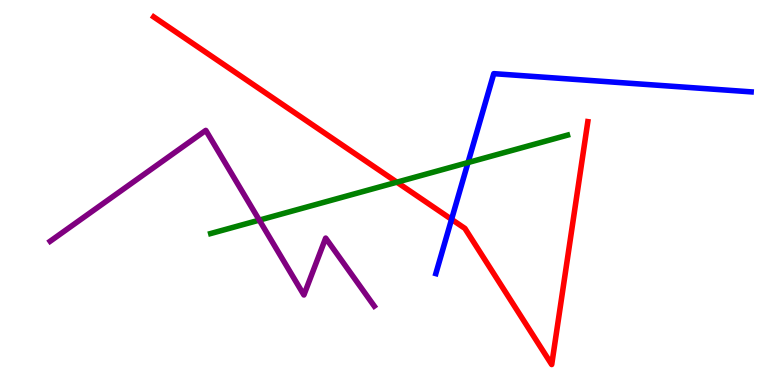[{'lines': ['blue', 'red'], 'intersections': [{'x': 5.83, 'y': 4.3}]}, {'lines': ['green', 'red'], 'intersections': [{'x': 5.12, 'y': 5.27}]}, {'lines': ['purple', 'red'], 'intersections': []}, {'lines': ['blue', 'green'], 'intersections': [{'x': 6.04, 'y': 5.78}]}, {'lines': ['blue', 'purple'], 'intersections': []}, {'lines': ['green', 'purple'], 'intersections': [{'x': 3.35, 'y': 4.28}]}]